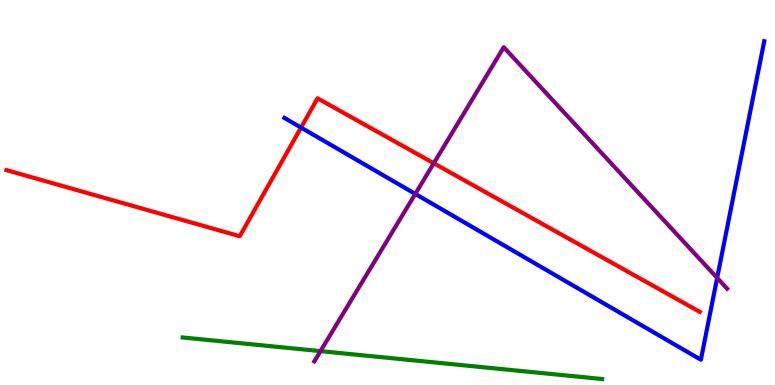[{'lines': ['blue', 'red'], 'intersections': [{'x': 3.88, 'y': 6.69}]}, {'lines': ['green', 'red'], 'intersections': []}, {'lines': ['purple', 'red'], 'intersections': [{'x': 5.6, 'y': 5.76}]}, {'lines': ['blue', 'green'], 'intersections': []}, {'lines': ['blue', 'purple'], 'intersections': [{'x': 5.36, 'y': 4.96}, {'x': 9.25, 'y': 2.78}]}, {'lines': ['green', 'purple'], 'intersections': [{'x': 4.14, 'y': 0.88}]}]